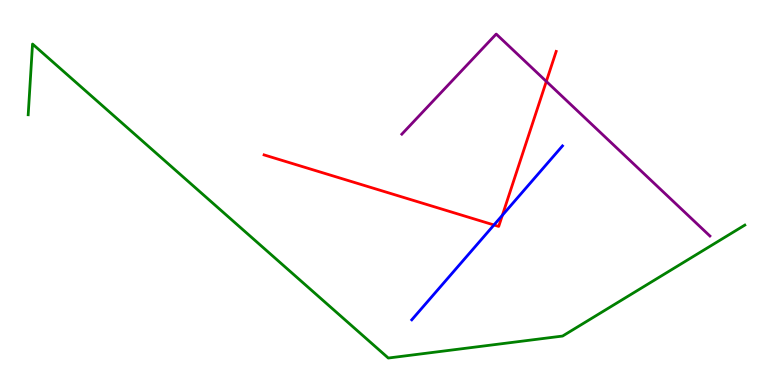[{'lines': ['blue', 'red'], 'intersections': [{'x': 6.37, 'y': 4.16}, {'x': 6.48, 'y': 4.41}]}, {'lines': ['green', 'red'], 'intersections': []}, {'lines': ['purple', 'red'], 'intersections': [{'x': 7.05, 'y': 7.89}]}, {'lines': ['blue', 'green'], 'intersections': []}, {'lines': ['blue', 'purple'], 'intersections': []}, {'lines': ['green', 'purple'], 'intersections': []}]